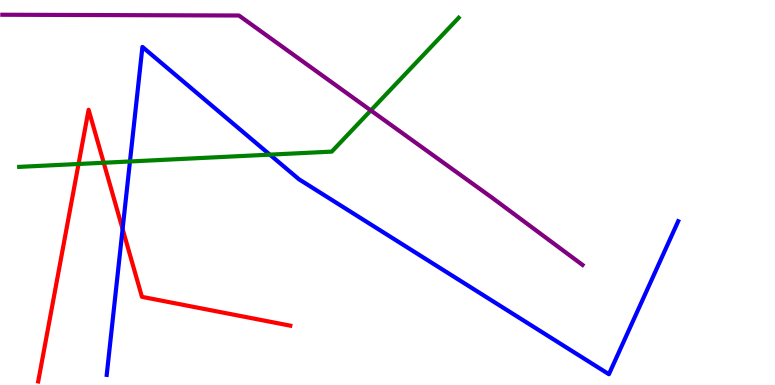[{'lines': ['blue', 'red'], 'intersections': [{'x': 1.58, 'y': 4.05}]}, {'lines': ['green', 'red'], 'intersections': [{'x': 1.01, 'y': 5.74}, {'x': 1.34, 'y': 5.77}]}, {'lines': ['purple', 'red'], 'intersections': []}, {'lines': ['blue', 'green'], 'intersections': [{'x': 1.68, 'y': 5.81}, {'x': 3.48, 'y': 5.98}]}, {'lines': ['blue', 'purple'], 'intersections': []}, {'lines': ['green', 'purple'], 'intersections': [{'x': 4.78, 'y': 7.13}]}]